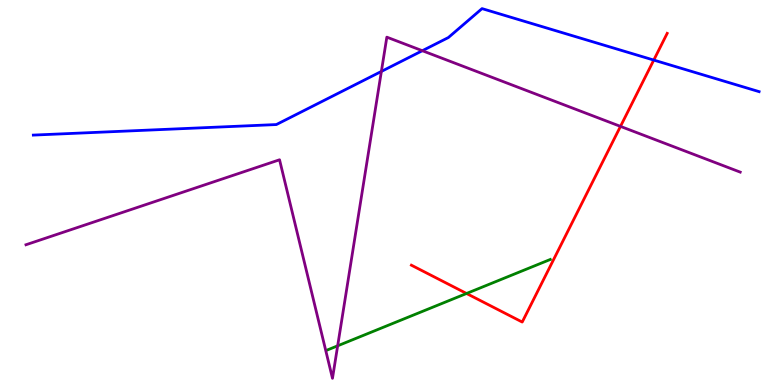[{'lines': ['blue', 'red'], 'intersections': [{'x': 8.44, 'y': 8.44}]}, {'lines': ['green', 'red'], 'intersections': [{'x': 6.02, 'y': 2.38}]}, {'lines': ['purple', 'red'], 'intersections': [{'x': 8.01, 'y': 6.72}]}, {'lines': ['blue', 'green'], 'intersections': []}, {'lines': ['blue', 'purple'], 'intersections': [{'x': 4.92, 'y': 8.14}, {'x': 5.45, 'y': 8.68}]}, {'lines': ['green', 'purple'], 'intersections': [{'x': 4.36, 'y': 1.02}]}]